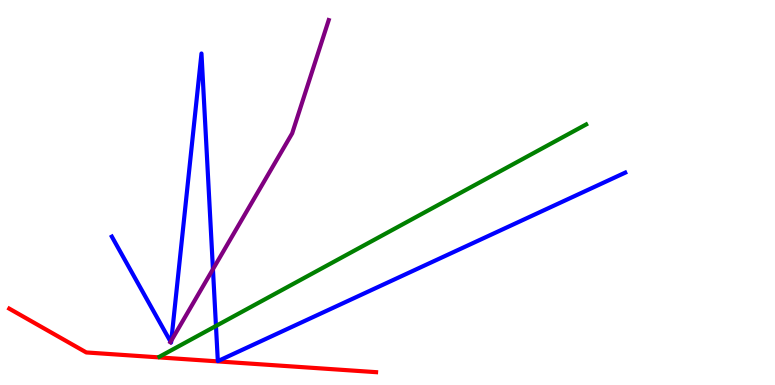[{'lines': ['blue', 'red'], 'intersections': []}, {'lines': ['green', 'red'], 'intersections': []}, {'lines': ['purple', 'red'], 'intersections': []}, {'lines': ['blue', 'green'], 'intersections': [{'x': 2.79, 'y': 1.53}]}, {'lines': ['blue', 'purple'], 'intersections': [{'x': 2.2, 'y': 1.12}, {'x': 2.21, 'y': 1.15}, {'x': 2.75, 'y': 3.01}]}, {'lines': ['green', 'purple'], 'intersections': []}]